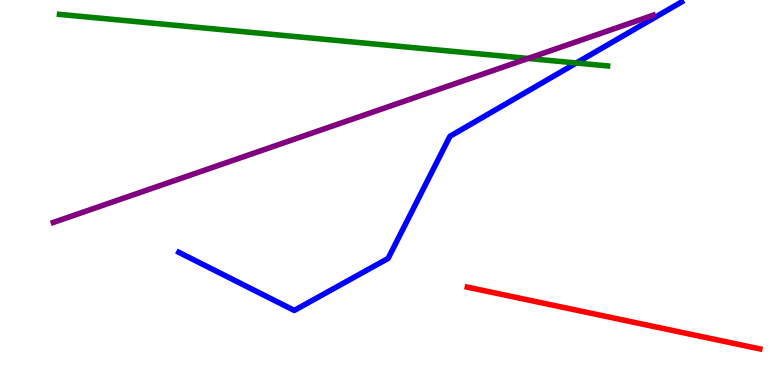[{'lines': ['blue', 'red'], 'intersections': []}, {'lines': ['green', 'red'], 'intersections': []}, {'lines': ['purple', 'red'], 'intersections': []}, {'lines': ['blue', 'green'], 'intersections': [{'x': 7.44, 'y': 8.36}]}, {'lines': ['blue', 'purple'], 'intersections': []}, {'lines': ['green', 'purple'], 'intersections': [{'x': 6.81, 'y': 8.48}]}]